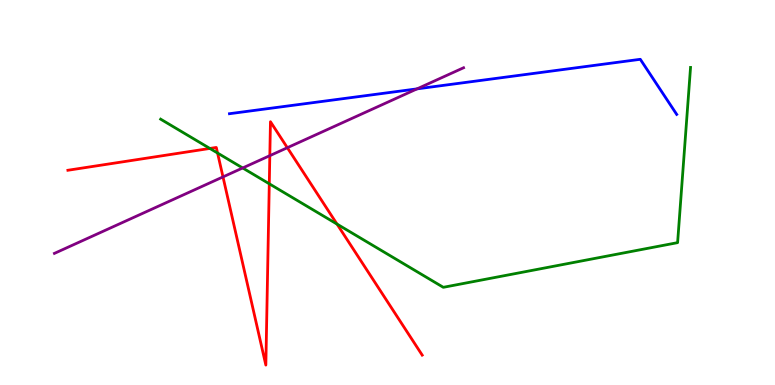[{'lines': ['blue', 'red'], 'intersections': []}, {'lines': ['green', 'red'], 'intersections': [{'x': 2.71, 'y': 6.14}, {'x': 2.81, 'y': 6.03}, {'x': 3.47, 'y': 5.23}, {'x': 4.35, 'y': 4.18}]}, {'lines': ['purple', 'red'], 'intersections': [{'x': 2.88, 'y': 5.41}, {'x': 3.48, 'y': 5.96}, {'x': 3.71, 'y': 6.16}]}, {'lines': ['blue', 'green'], 'intersections': []}, {'lines': ['blue', 'purple'], 'intersections': [{'x': 5.38, 'y': 7.69}]}, {'lines': ['green', 'purple'], 'intersections': [{'x': 3.13, 'y': 5.64}]}]